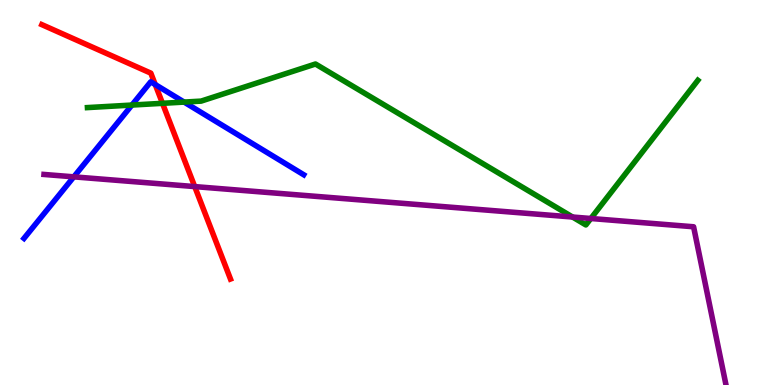[{'lines': ['blue', 'red'], 'intersections': [{'x': 2.0, 'y': 7.8}]}, {'lines': ['green', 'red'], 'intersections': [{'x': 2.1, 'y': 7.32}]}, {'lines': ['purple', 'red'], 'intersections': [{'x': 2.51, 'y': 5.15}]}, {'lines': ['blue', 'green'], 'intersections': [{'x': 1.7, 'y': 7.27}, {'x': 2.38, 'y': 7.35}]}, {'lines': ['blue', 'purple'], 'intersections': [{'x': 0.952, 'y': 5.41}]}, {'lines': ['green', 'purple'], 'intersections': [{'x': 7.39, 'y': 4.36}, {'x': 7.62, 'y': 4.32}]}]